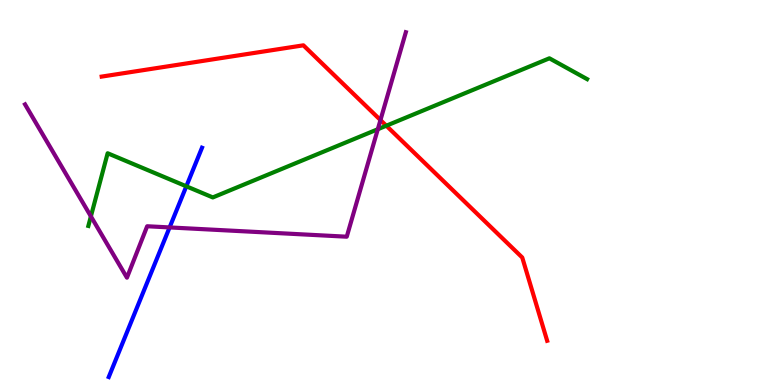[{'lines': ['blue', 'red'], 'intersections': []}, {'lines': ['green', 'red'], 'intersections': [{'x': 4.98, 'y': 6.73}]}, {'lines': ['purple', 'red'], 'intersections': [{'x': 4.91, 'y': 6.88}]}, {'lines': ['blue', 'green'], 'intersections': [{'x': 2.4, 'y': 5.16}]}, {'lines': ['blue', 'purple'], 'intersections': [{'x': 2.19, 'y': 4.09}]}, {'lines': ['green', 'purple'], 'intersections': [{'x': 1.17, 'y': 4.38}, {'x': 4.88, 'y': 6.64}]}]